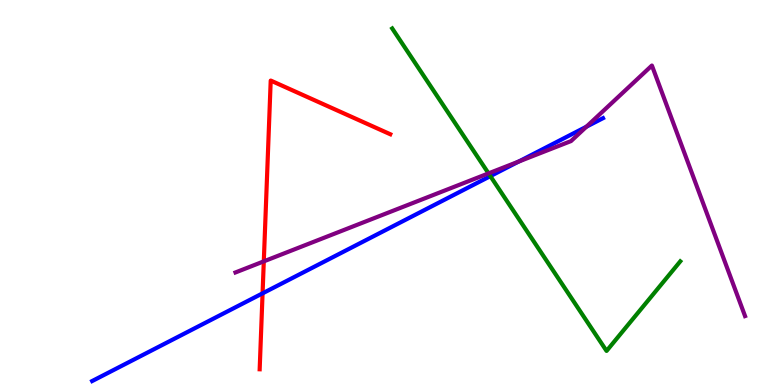[{'lines': ['blue', 'red'], 'intersections': [{'x': 3.39, 'y': 2.38}]}, {'lines': ['green', 'red'], 'intersections': []}, {'lines': ['purple', 'red'], 'intersections': [{'x': 3.4, 'y': 3.21}]}, {'lines': ['blue', 'green'], 'intersections': [{'x': 6.33, 'y': 5.43}]}, {'lines': ['blue', 'purple'], 'intersections': [{'x': 6.69, 'y': 5.8}, {'x': 7.57, 'y': 6.71}]}, {'lines': ['green', 'purple'], 'intersections': [{'x': 6.3, 'y': 5.5}]}]